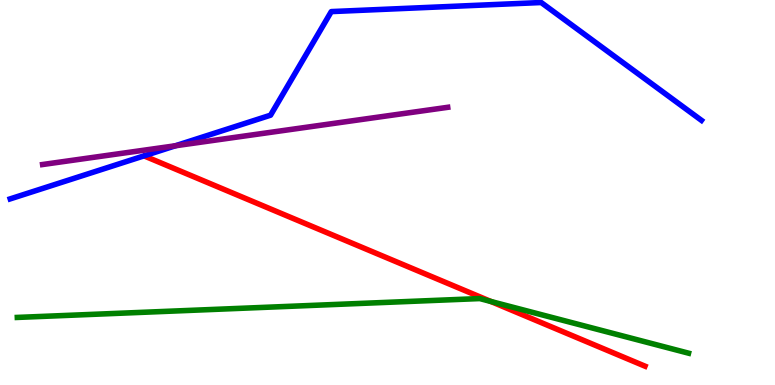[{'lines': ['blue', 'red'], 'intersections': []}, {'lines': ['green', 'red'], 'intersections': [{'x': 6.34, 'y': 2.17}]}, {'lines': ['purple', 'red'], 'intersections': []}, {'lines': ['blue', 'green'], 'intersections': []}, {'lines': ['blue', 'purple'], 'intersections': [{'x': 2.26, 'y': 6.21}]}, {'lines': ['green', 'purple'], 'intersections': []}]